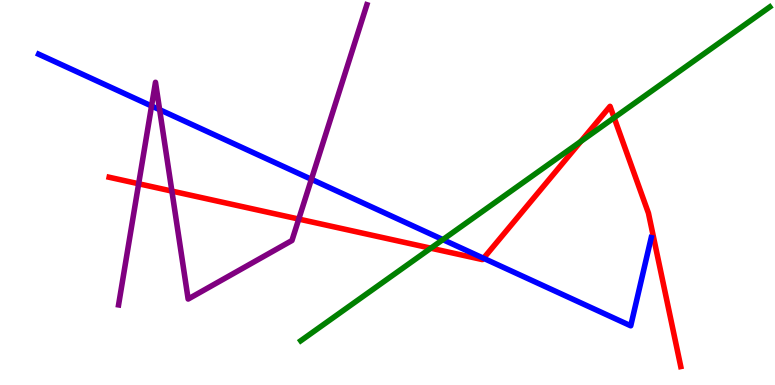[{'lines': ['blue', 'red'], 'intersections': [{'x': 6.24, 'y': 3.29}]}, {'lines': ['green', 'red'], 'intersections': [{'x': 5.56, 'y': 3.55}, {'x': 7.49, 'y': 6.33}, {'x': 7.92, 'y': 6.94}]}, {'lines': ['purple', 'red'], 'intersections': [{'x': 1.79, 'y': 5.23}, {'x': 2.22, 'y': 5.04}, {'x': 3.86, 'y': 4.31}]}, {'lines': ['blue', 'green'], 'intersections': [{'x': 5.71, 'y': 3.78}]}, {'lines': ['blue', 'purple'], 'intersections': [{'x': 1.96, 'y': 7.25}, {'x': 2.06, 'y': 7.15}, {'x': 4.02, 'y': 5.34}]}, {'lines': ['green', 'purple'], 'intersections': []}]